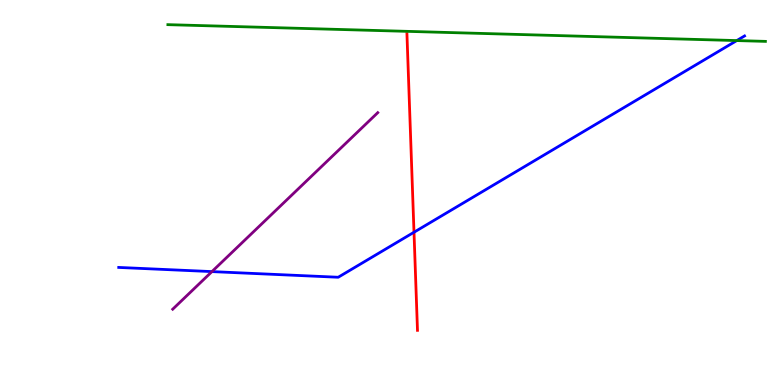[{'lines': ['blue', 'red'], 'intersections': [{'x': 5.34, 'y': 3.97}]}, {'lines': ['green', 'red'], 'intersections': []}, {'lines': ['purple', 'red'], 'intersections': []}, {'lines': ['blue', 'green'], 'intersections': [{'x': 9.51, 'y': 8.95}]}, {'lines': ['blue', 'purple'], 'intersections': [{'x': 2.73, 'y': 2.95}]}, {'lines': ['green', 'purple'], 'intersections': []}]